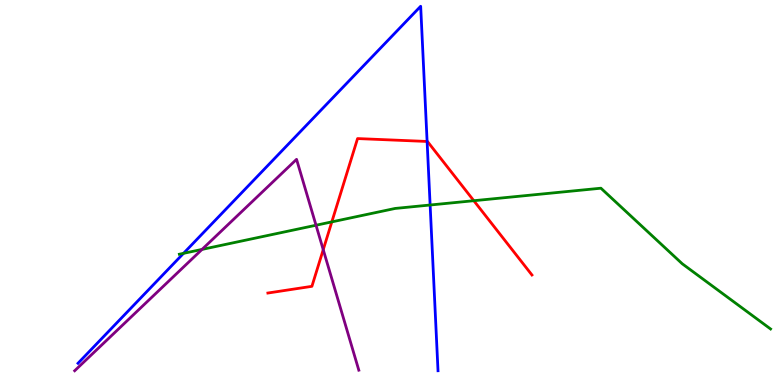[{'lines': ['blue', 'red'], 'intersections': [{'x': 5.51, 'y': 6.33}]}, {'lines': ['green', 'red'], 'intersections': [{'x': 4.28, 'y': 4.24}, {'x': 6.11, 'y': 4.79}]}, {'lines': ['purple', 'red'], 'intersections': [{'x': 4.17, 'y': 3.51}]}, {'lines': ['blue', 'green'], 'intersections': [{'x': 2.37, 'y': 3.42}, {'x': 5.55, 'y': 4.68}]}, {'lines': ['blue', 'purple'], 'intersections': []}, {'lines': ['green', 'purple'], 'intersections': [{'x': 2.61, 'y': 3.52}, {'x': 4.08, 'y': 4.15}]}]